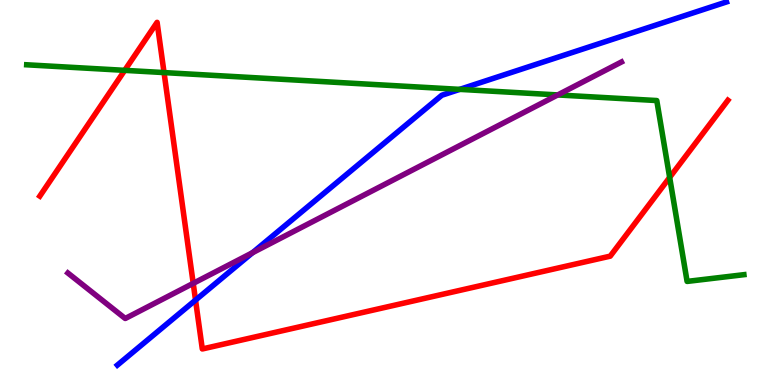[{'lines': ['blue', 'red'], 'intersections': [{'x': 2.52, 'y': 2.21}]}, {'lines': ['green', 'red'], 'intersections': [{'x': 1.61, 'y': 8.17}, {'x': 2.12, 'y': 8.11}, {'x': 8.64, 'y': 5.39}]}, {'lines': ['purple', 'red'], 'intersections': [{'x': 2.49, 'y': 2.64}]}, {'lines': ['blue', 'green'], 'intersections': [{'x': 5.93, 'y': 7.68}]}, {'lines': ['blue', 'purple'], 'intersections': [{'x': 3.26, 'y': 3.44}]}, {'lines': ['green', 'purple'], 'intersections': [{'x': 7.2, 'y': 7.53}]}]